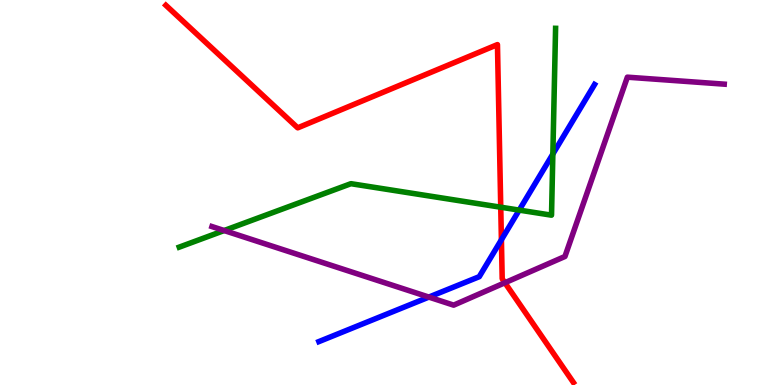[{'lines': ['blue', 'red'], 'intersections': [{'x': 6.47, 'y': 3.77}]}, {'lines': ['green', 'red'], 'intersections': [{'x': 6.46, 'y': 4.62}]}, {'lines': ['purple', 'red'], 'intersections': [{'x': 6.51, 'y': 2.66}]}, {'lines': ['blue', 'green'], 'intersections': [{'x': 6.7, 'y': 4.54}, {'x': 7.13, 'y': 6.0}]}, {'lines': ['blue', 'purple'], 'intersections': [{'x': 5.53, 'y': 2.28}]}, {'lines': ['green', 'purple'], 'intersections': [{'x': 2.89, 'y': 4.01}]}]